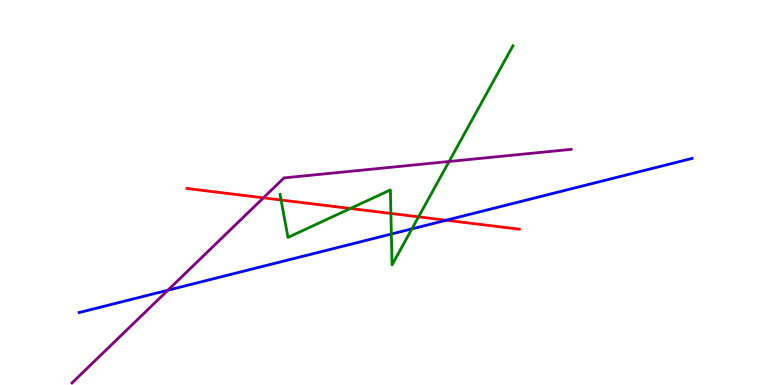[{'lines': ['blue', 'red'], 'intersections': [{'x': 5.76, 'y': 4.28}]}, {'lines': ['green', 'red'], 'intersections': [{'x': 3.63, 'y': 4.81}, {'x': 4.52, 'y': 4.58}, {'x': 5.04, 'y': 4.46}, {'x': 5.4, 'y': 4.37}]}, {'lines': ['purple', 'red'], 'intersections': [{'x': 3.4, 'y': 4.86}]}, {'lines': ['blue', 'green'], 'intersections': [{'x': 5.05, 'y': 3.92}, {'x': 5.32, 'y': 4.06}]}, {'lines': ['blue', 'purple'], 'intersections': [{'x': 2.17, 'y': 2.46}]}, {'lines': ['green', 'purple'], 'intersections': [{'x': 5.79, 'y': 5.81}]}]